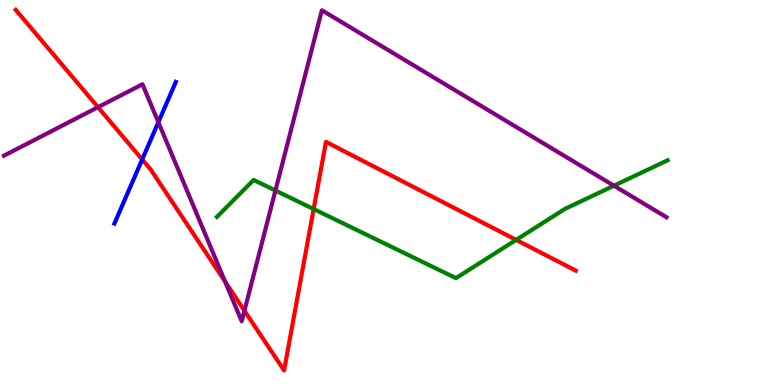[{'lines': ['blue', 'red'], 'intersections': [{'x': 1.83, 'y': 5.86}]}, {'lines': ['green', 'red'], 'intersections': [{'x': 4.05, 'y': 4.57}, {'x': 6.66, 'y': 3.77}]}, {'lines': ['purple', 'red'], 'intersections': [{'x': 1.26, 'y': 7.22}, {'x': 2.9, 'y': 2.69}, {'x': 3.15, 'y': 1.93}]}, {'lines': ['blue', 'green'], 'intersections': []}, {'lines': ['blue', 'purple'], 'intersections': [{'x': 2.04, 'y': 6.83}]}, {'lines': ['green', 'purple'], 'intersections': [{'x': 3.55, 'y': 5.05}, {'x': 7.92, 'y': 5.18}]}]